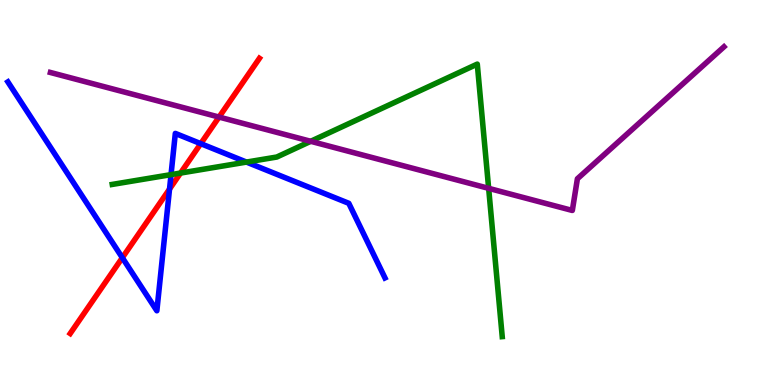[{'lines': ['blue', 'red'], 'intersections': [{'x': 1.58, 'y': 3.31}, {'x': 2.19, 'y': 5.09}, {'x': 2.59, 'y': 6.27}]}, {'lines': ['green', 'red'], 'intersections': [{'x': 2.33, 'y': 5.51}]}, {'lines': ['purple', 'red'], 'intersections': [{'x': 2.83, 'y': 6.96}]}, {'lines': ['blue', 'green'], 'intersections': [{'x': 2.21, 'y': 5.46}, {'x': 3.18, 'y': 5.79}]}, {'lines': ['blue', 'purple'], 'intersections': []}, {'lines': ['green', 'purple'], 'intersections': [{'x': 4.01, 'y': 6.33}, {'x': 6.31, 'y': 5.11}]}]